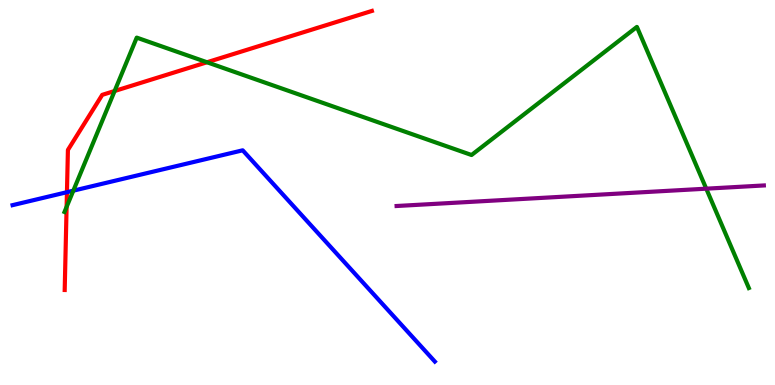[{'lines': ['blue', 'red'], 'intersections': [{'x': 0.864, 'y': 5.01}]}, {'lines': ['green', 'red'], 'intersections': [{'x': 0.859, 'y': 4.63}, {'x': 1.48, 'y': 7.64}, {'x': 2.67, 'y': 8.38}]}, {'lines': ['purple', 'red'], 'intersections': []}, {'lines': ['blue', 'green'], 'intersections': [{'x': 0.946, 'y': 5.05}]}, {'lines': ['blue', 'purple'], 'intersections': []}, {'lines': ['green', 'purple'], 'intersections': [{'x': 9.11, 'y': 5.1}]}]